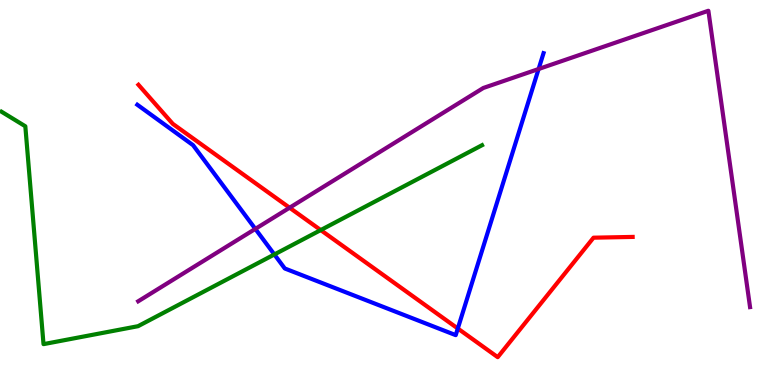[{'lines': ['blue', 'red'], 'intersections': [{'x': 5.91, 'y': 1.47}]}, {'lines': ['green', 'red'], 'intersections': [{'x': 4.14, 'y': 4.02}]}, {'lines': ['purple', 'red'], 'intersections': [{'x': 3.74, 'y': 4.6}]}, {'lines': ['blue', 'green'], 'intersections': [{'x': 3.54, 'y': 3.39}]}, {'lines': ['blue', 'purple'], 'intersections': [{'x': 3.29, 'y': 4.05}, {'x': 6.95, 'y': 8.21}]}, {'lines': ['green', 'purple'], 'intersections': []}]